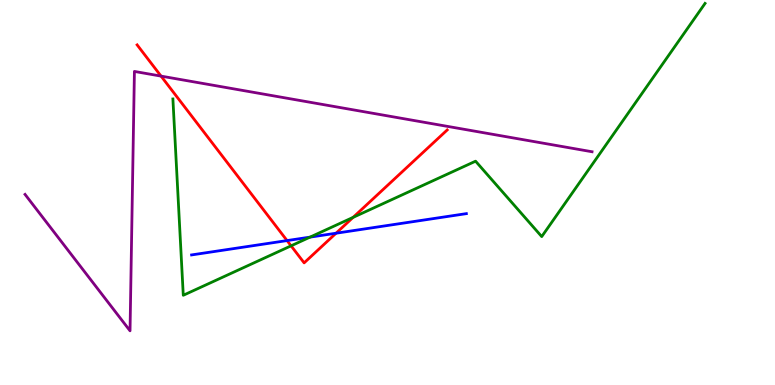[{'lines': ['blue', 'red'], 'intersections': [{'x': 3.7, 'y': 3.75}, {'x': 4.34, 'y': 3.94}]}, {'lines': ['green', 'red'], 'intersections': [{'x': 3.76, 'y': 3.61}, {'x': 4.56, 'y': 4.35}]}, {'lines': ['purple', 'red'], 'intersections': [{'x': 2.08, 'y': 8.02}]}, {'lines': ['blue', 'green'], 'intersections': [{'x': 4.0, 'y': 3.84}]}, {'lines': ['blue', 'purple'], 'intersections': []}, {'lines': ['green', 'purple'], 'intersections': []}]